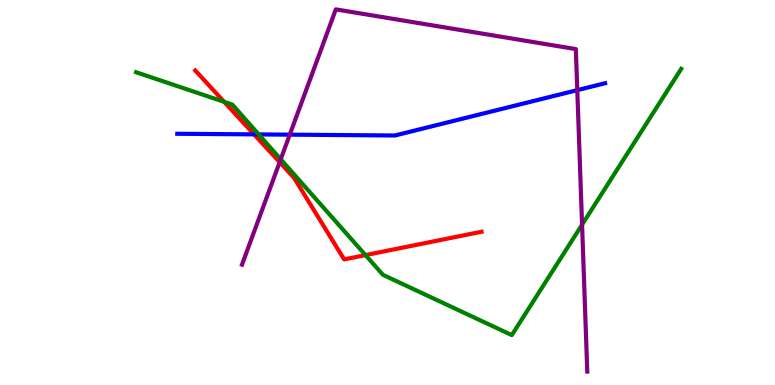[{'lines': ['blue', 'red'], 'intersections': [{'x': 3.28, 'y': 6.51}]}, {'lines': ['green', 'red'], 'intersections': [{'x': 2.89, 'y': 7.36}, {'x': 4.72, 'y': 3.37}]}, {'lines': ['purple', 'red'], 'intersections': [{'x': 3.61, 'y': 5.79}]}, {'lines': ['blue', 'green'], 'intersections': [{'x': 3.34, 'y': 6.51}]}, {'lines': ['blue', 'purple'], 'intersections': [{'x': 3.74, 'y': 6.5}, {'x': 7.45, 'y': 7.66}]}, {'lines': ['green', 'purple'], 'intersections': [{'x': 3.62, 'y': 5.86}, {'x': 7.51, 'y': 4.16}]}]